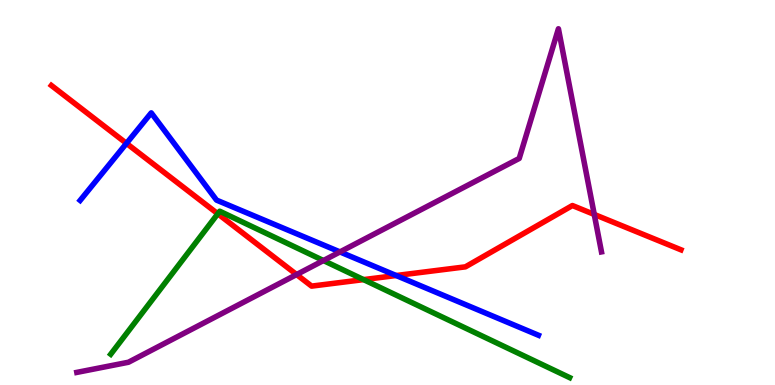[{'lines': ['blue', 'red'], 'intersections': [{'x': 1.63, 'y': 6.28}, {'x': 5.11, 'y': 2.84}]}, {'lines': ['green', 'red'], 'intersections': [{'x': 2.81, 'y': 4.45}, {'x': 4.69, 'y': 2.74}]}, {'lines': ['purple', 'red'], 'intersections': [{'x': 3.83, 'y': 2.87}, {'x': 7.67, 'y': 4.43}]}, {'lines': ['blue', 'green'], 'intersections': []}, {'lines': ['blue', 'purple'], 'intersections': [{'x': 4.39, 'y': 3.46}]}, {'lines': ['green', 'purple'], 'intersections': [{'x': 4.17, 'y': 3.23}]}]